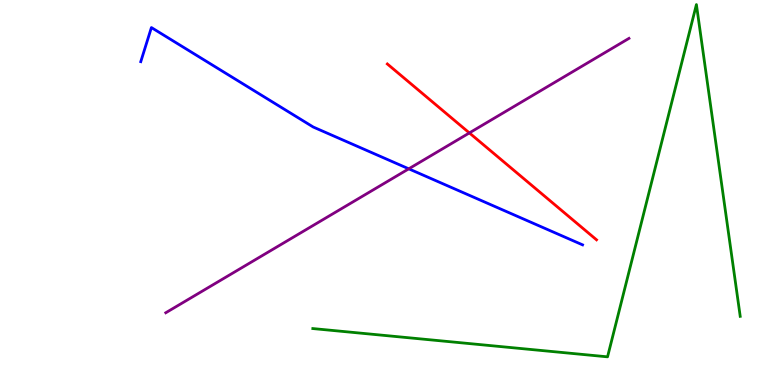[{'lines': ['blue', 'red'], 'intersections': []}, {'lines': ['green', 'red'], 'intersections': []}, {'lines': ['purple', 'red'], 'intersections': [{'x': 6.06, 'y': 6.55}]}, {'lines': ['blue', 'green'], 'intersections': []}, {'lines': ['blue', 'purple'], 'intersections': [{'x': 5.27, 'y': 5.62}]}, {'lines': ['green', 'purple'], 'intersections': []}]